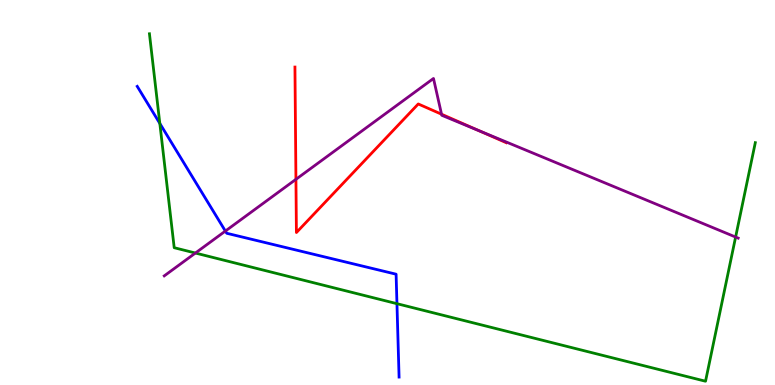[{'lines': ['blue', 'red'], 'intersections': []}, {'lines': ['green', 'red'], 'intersections': []}, {'lines': ['purple', 'red'], 'intersections': [{'x': 3.82, 'y': 5.34}, {'x': 5.7, 'y': 7.03}, {'x': 6.18, 'y': 6.61}]}, {'lines': ['blue', 'green'], 'intersections': [{'x': 2.06, 'y': 6.79}, {'x': 5.12, 'y': 2.11}]}, {'lines': ['blue', 'purple'], 'intersections': [{'x': 2.91, 'y': 4.0}]}, {'lines': ['green', 'purple'], 'intersections': [{'x': 2.52, 'y': 3.43}, {'x': 9.49, 'y': 3.84}]}]